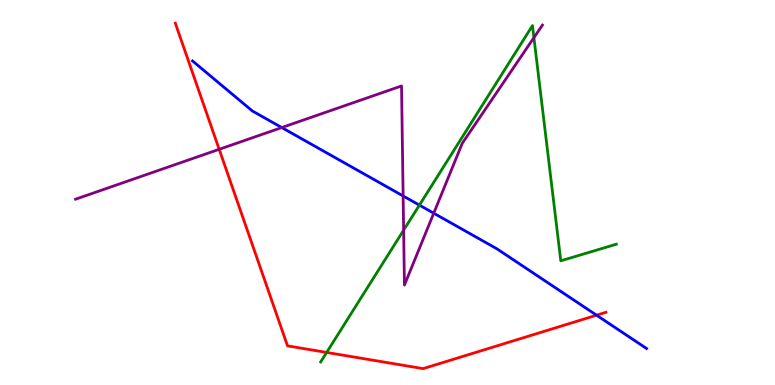[{'lines': ['blue', 'red'], 'intersections': [{'x': 7.7, 'y': 1.81}]}, {'lines': ['green', 'red'], 'intersections': [{'x': 4.21, 'y': 0.846}]}, {'lines': ['purple', 'red'], 'intersections': [{'x': 2.83, 'y': 6.12}]}, {'lines': ['blue', 'green'], 'intersections': [{'x': 5.41, 'y': 4.67}]}, {'lines': ['blue', 'purple'], 'intersections': [{'x': 3.64, 'y': 6.69}, {'x': 5.2, 'y': 4.91}, {'x': 5.6, 'y': 4.46}]}, {'lines': ['green', 'purple'], 'intersections': [{'x': 5.21, 'y': 4.02}, {'x': 6.89, 'y': 9.02}]}]